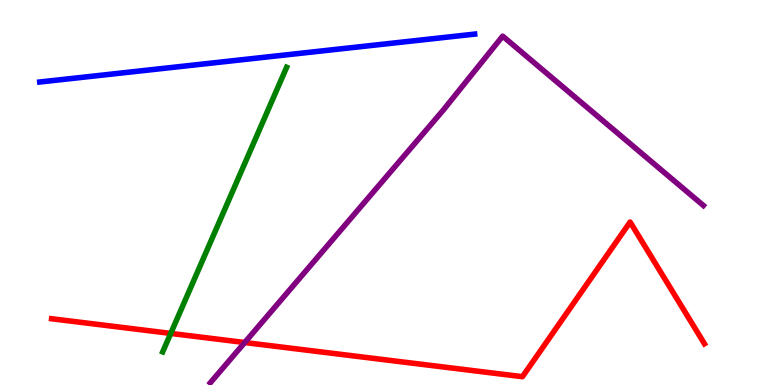[{'lines': ['blue', 'red'], 'intersections': []}, {'lines': ['green', 'red'], 'intersections': [{'x': 2.2, 'y': 1.34}]}, {'lines': ['purple', 'red'], 'intersections': [{'x': 3.16, 'y': 1.1}]}, {'lines': ['blue', 'green'], 'intersections': []}, {'lines': ['blue', 'purple'], 'intersections': []}, {'lines': ['green', 'purple'], 'intersections': []}]